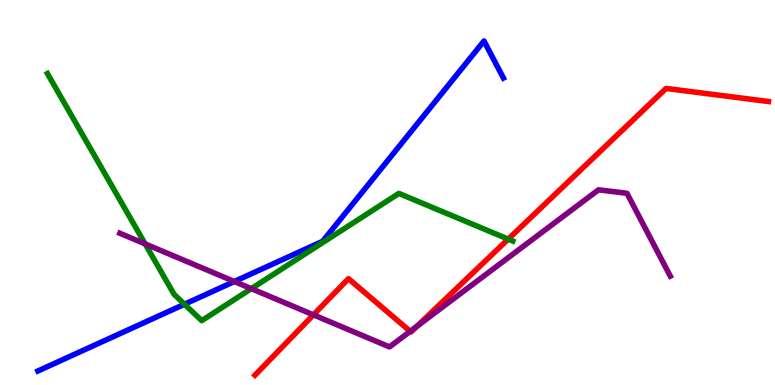[{'lines': ['blue', 'red'], 'intersections': []}, {'lines': ['green', 'red'], 'intersections': [{'x': 6.56, 'y': 3.79}]}, {'lines': ['purple', 'red'], 'intersections': [{'x': 4.04, 'y': 1.82}, {'x': 5.29, 'y': 1.39}, {'x': 5.38, 'y': 1.52}]}, {'lines': ['blue', 'green'], 'intersections': [{'x': 2.38, 'y': 2.1}]}, {'lines': ['blue', 'purple'], 'intersections': [{'x': 3.02, 'y': 2.69}]}, {'lines': ['green', 'purple'], 'intersections': [{'x': 1.87, 'y': 3.66}, {'x': 3.24, 'y': 2.5}]}]